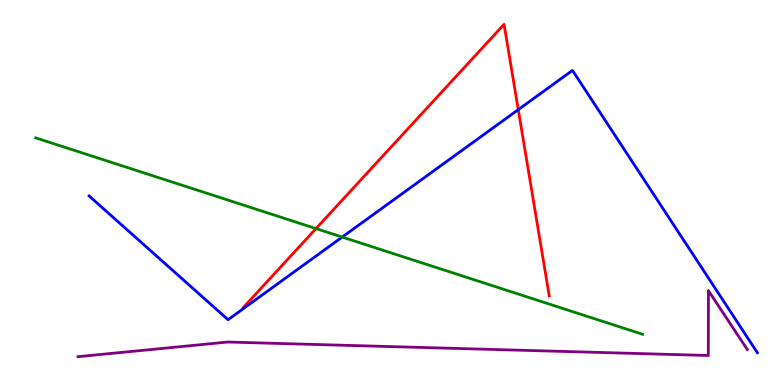[{'lines': ['blue', 'red'], 'intersections': [{'x': 6.69, 'y': 7.15}]}, {'lines': ['green', 'red'], 'intersections': [{'x': 4.08, 'y': 4.06}]}, {'lines': ['purple', 'red'], 'intersections': []}, {'lines': ['blue', 'green'], 'intersections': [{'x': 4.42, 'y': 3.84}]}, {'lines': ['blue', 'purple'], 'intersections': []}, {'lines': ['green', 'purple'], 'intersections': []}]